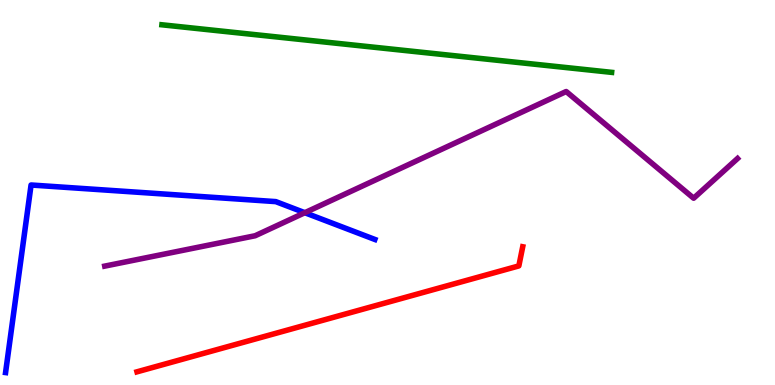[{'lines': ['blue', 'red'], 'intersections': []}, {'lines': ['green', 'red'], 'intersections': []}, {'lines': ['purple', 'red'], 'intersections': []}, {'lines': ['blue', 'green'], 'intersections': []}, {'lines': ['blue', 'purple'], 'intersections': [{'x': 3.93, 'y': 4.48}]}, {'lines': ['green', 'purple'], 'intersections': []}]